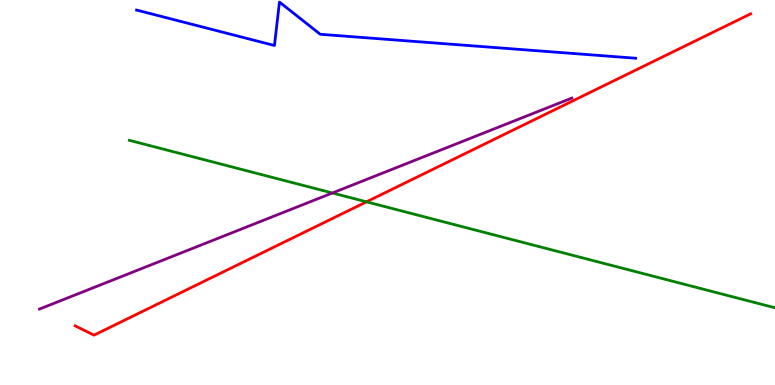[{'lines': ['blue', 'red'], 'intersections': []}, {'lines': ['green', 'red'], 'intersections': [{'x': 4.73, 'y': 4.76}]}, {'lines': ['purple', 'red'], 'intersections': []}, {'lines': ['blue', 'green'], 'intersections': []}, {'lines': ['blue', 'purple'], 'intersections': []}, {'lines': ['green', 'purple'], 'intersections': [{'x': 4.29, 'y': 4.99}]}]